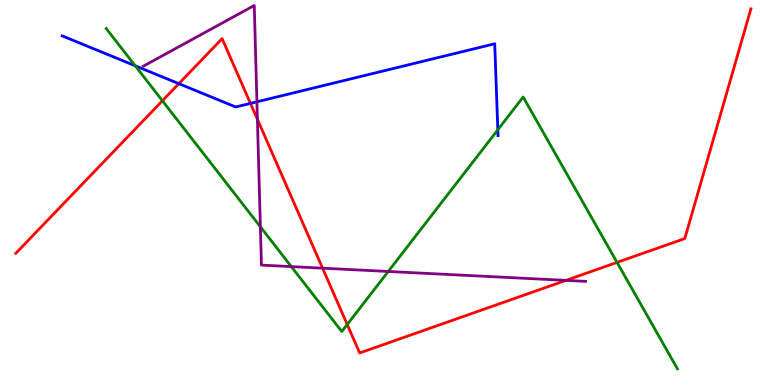[{'lines': ['blue', 'red'], 'intersections': [{'x': 2.31, 'y': 7.83}, {'x': 3.23, 'y': 7.31}]}, {'lines': ['green', 'red'], 'intersections': [{'x': 2.1, 'y': 7.38}, {'x': 4.48, 'y': 1.57}, {'x': 7.96, 'y': 3.18}]}, {'lines': ['purple', 'red'], 'intersections': [{'x': 3.32, 'y': 6.9}, {'x': 4.16, 'y': 3.03}, {'x': 7.3, 'y': 2.72}]}, {'lines': ['blue', 'green'], 'intersections': [{'x': 1.74, 'y': 8.29}, {'x': 6.42, 'y': 6.63}]}, {'lines': ['blue', 'purple'], 'intersections': [{'x': 3.32, 'y': 7.36}]}, {'lines': ['green', 'purple'], 'intersections': [{'x': 3.36, 'y': 4.11}, {'x': 3.76, 'y': 3.08}, {'x': 5.01, 'y': 2.95}]}]